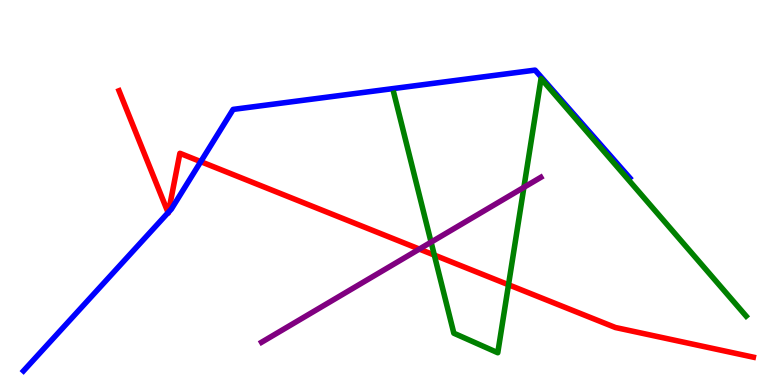[{'lines': ['blue', 'red'], 'intersections': [{'x': 2.17, 'y': 4.48}, {'x': 2.17, 'y': 4.49}, {'x': 2.59, 'y': 5.8}]}, {'lines': ['green', 'red'], 'intersections': [{'x': 5.6, 'y': 3.37}, {'x': 6.56, 'y': 2.6}]}, {'lines': ['purple', 'red'], 'intersections': [{'x': 5.41, 'y': 3.53}]}, {'lines': ['blue', 'green'], 'intersections': []}, {'lines': ['blue', 'purple'], 'intersections': []}, {'lines': ['green', 'purple'], 'intersections': [{'x': 5.56, 'y': 3.71}, {'x': 6.76, 'y': 5.13}]}]